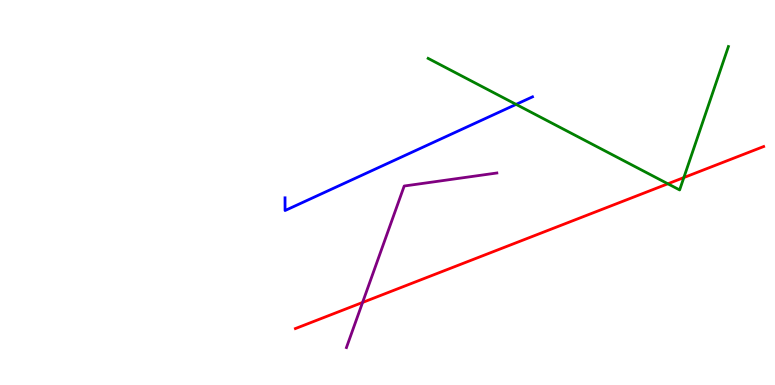[{'lines': ['blue', 'red'], 'intersections': []}, {'lines': ['green', 'red'], 'intersections': [{'x': 8.62, 'y': 5.23}, {'x': 8.82, 'y': 5.39}]}, {'lines': ['purple', 'red'], 'intersections': [{'x': 4.68, 'y': 2.14}]}, {'lines': ['blue', 'green'], 'intersections': [{'x': 6.66, 'y': 7.29}]}, {'lines': ['blue', 'purple'], 'intersections': []}, {'lines': ['green', 'purple'], 'intersections': []}]